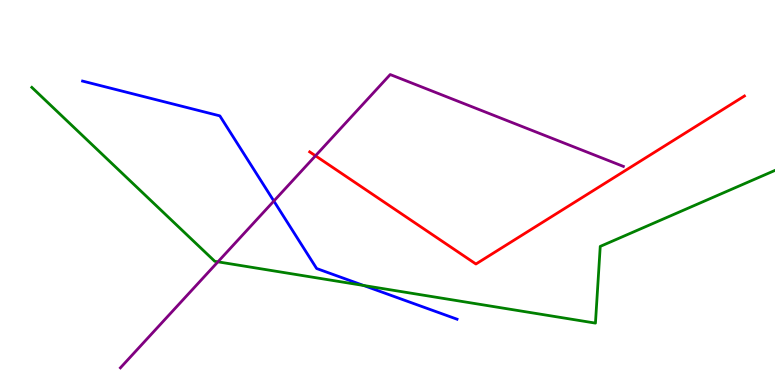[{'lines': ['blue', 'red'], 'intersections': []}, {'lines': ['green', 'red'], 'intersections': []}, {'lines': ['purple', 'red'], 'intersections': [{'x': 4.07, 'y': 5.95}]}, {'lines': ['blue', 'green'], 'intersections': [{'x': 4.69, 'y': 2.59}]}, {'lines': ['blue', 'purple'], 'intersections': [{'x': 3.53, 'y': 4.78}]}, {'lines': ['green', 'purple'], 'intersections': [{'x': 2.81, 'y': 3.2}]}]